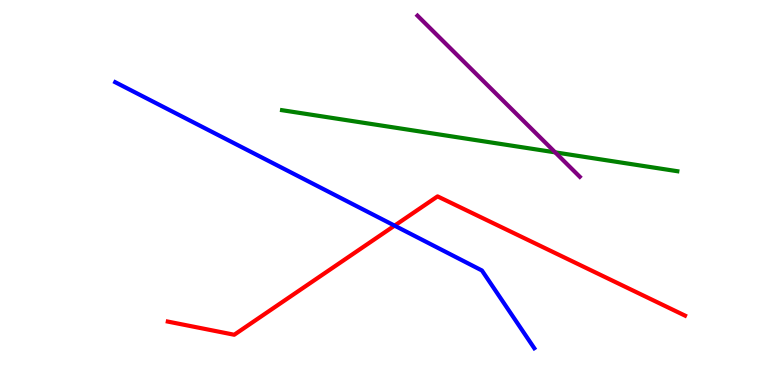[{'lines': ['blue', 'red'], 'intersections': [{'x': 5.09, 'y': 4.14}]}, {'lines': ['green', 'red'], 'intersections': []}, {'lines': ['purple', 'red'], 'intersections': []}, {'lines': ['blue', 'green'], 'intersections': []}, {'lines': ['blue', 'purple'], 'intersections': []}, {'lines': ['green', 'purple'], 'intersections': [{'x': 7.16, 'y': 6.04}]}]